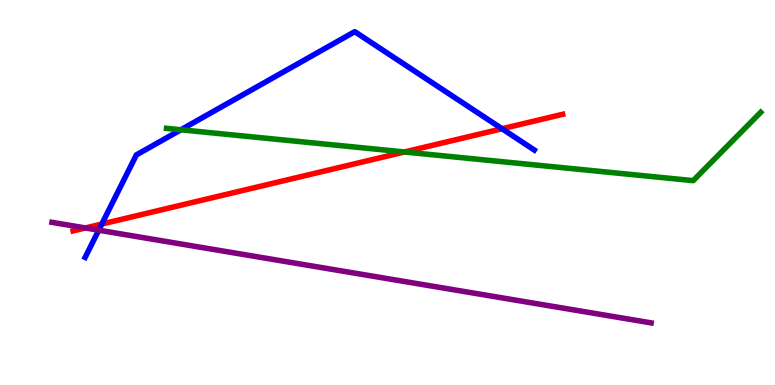[{'lines': ['blue', 'red'], 'intersections': [{'x': 1.31, 'y': 4.18}, {'x': 6.48, 'y': 6.66}]}, {'lines': ['green', 'red'], 'intersections': [{'x': 5.22, 'y': 6.05}]}, {'lines': ['purple', 'red'], 'intersections': [{'x': 1.1, 'y': 4.08}]}, {'lines': ['blue', 'green'], 'intersections': [{'x': 2.33, 'y': 6.63}]}, {'lines': ['blue', 'purple'], 'intersections': [{'x': 1.27, 'y': 4.02}]}, {'lines': ['green', 'purple'], 'intersections': []}]